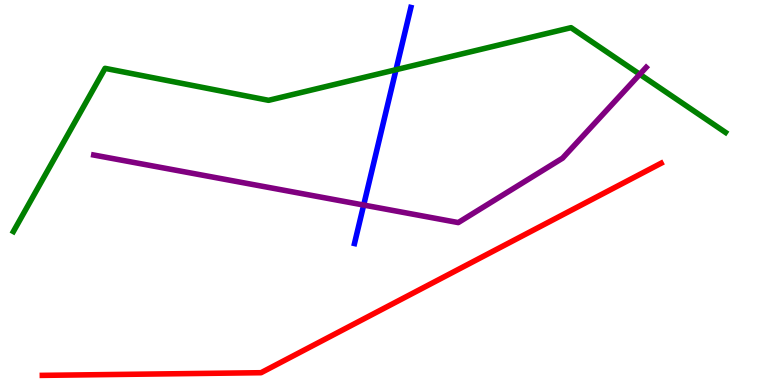[{'lines': ['blue', 'red'], 'intersections': []}, {'lines': ['green', 'red'], 'intersections': []}, {'lines': ['purple', 'red'], 'intersections': []}, {'lines': ['blue', 'green'], 'intersections': [{'x': 5.11, 'y': 8.19}]}, {'lines': ['blue', 'purple'], 'intersections': [{'x': 4.69, 'y': 4.67}]}, {'lines': ['green', 'purple'], 'intersections': [{'x': 8.26, 'y': 8.07}]}]